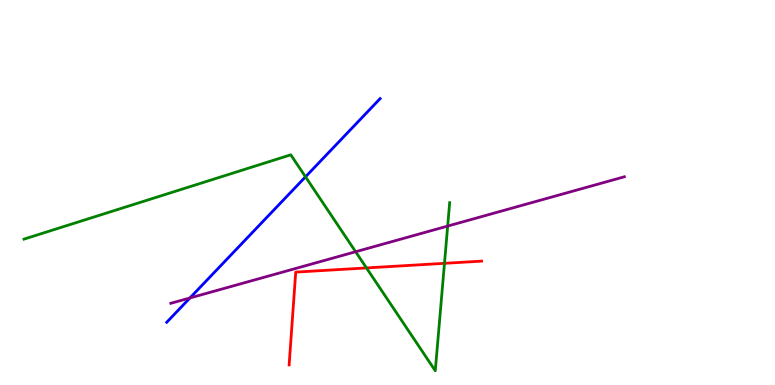[{'lines': ['blue', 'red'], 'intersections': []}, {'lines': ['green', 'red'], 'intersections': [{'x': 4.73, 'y': 3.04}, {'x': 5.74, 'y': 3.16}]}, {'lines': ['purple', 'red'], 'intersections': []}, {'lines': ['blue', 'green'], 'intersections': [{'x': 3.94, 'y': 5.41}]}, {'lines': ['blue', 'purple'], 'intersections': [{'x': 2.45, 'y': 2.26}]}, {'lines': ['green', 'purple'], 'intersections': [{'x': 4.59, 'y': 3.46}, {'x': 5.78, 'y': 4.13}]}]